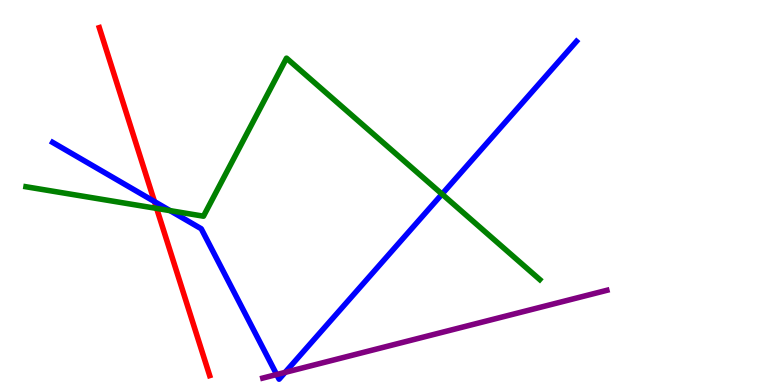[{'lines': ['blue', 'red'], 'intersections': [{'x': 1.99, 'y': 4.76}]}, {'lines': ['green', 'red'], 'intersections': [{'x': 2.02, 'y': 4.59}]}, {'lines': ['purple', 'red'], 'intersections': []}, {'lines': ['blue', 'green'], 'intersections': [{'x': 2.19, 'y': 4.53}, {'x': 5.7, 'y': 4.96}]}, {'lines': ['blue', 'purple'], 'intersections': [{'x': 3.57, 'y': 0.272}, {'x': 3.68, 'y': 0.328}]}, {'lines': ['green', 'purple'], 'intersections': []}]